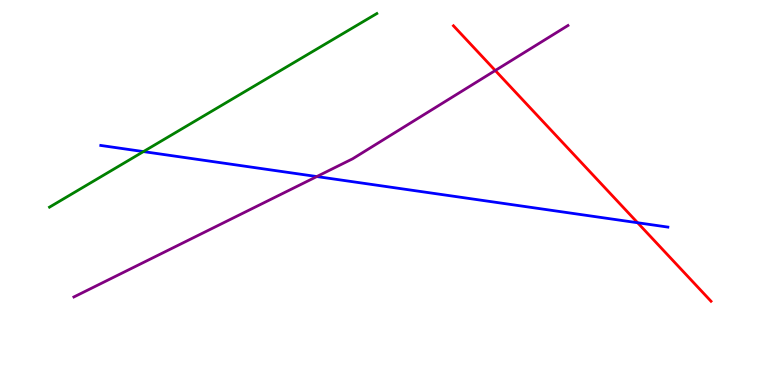[{'lines': ['blue', 'red'], 'intersections': [{'x': 8.23, 'y': 4.21}]}, {'lines': ['green', 'red'], 'intersections': []}, {'lines': ['purple', 'red'], 'intersections': [{'x': 6.39, 'y': 8.17}]}, {'lines': ['blue', 'green'], 'intersections': [{'x': 1.85, 'y': 6.06}]}, {'lines': ['blue', 'purple'], 'intersections': [{'x': 4.09, 'y': 5.41}]}, {'lines': ['green', 'purple'], 'intersections': []}]